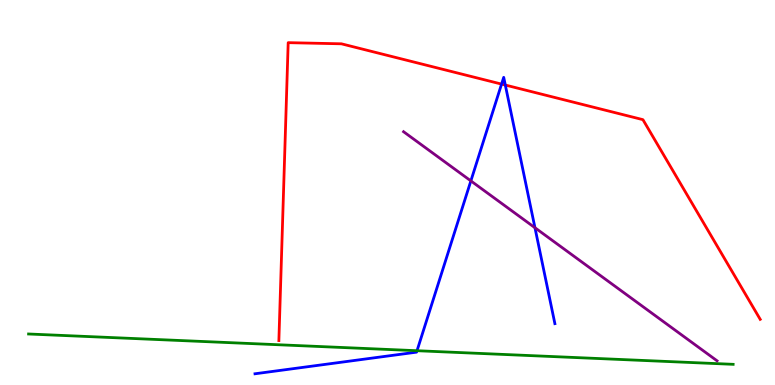[{'lines': ['blue', 'red'], 'intersections': [{'x': 6.47, 'y': 7.82}, {'x': 6.52, 'y': 7.79}]}, {'lines': ['green', 'red'], 'intersections': []}, {'lines': ['purple', 'red'], 'intersections': []}, {'lines': ['blue', 'green'], 'intersections': [{'x': 5.38, 'y': 0.891}]}, {'lines': ['blue', 'purple'], 'intersections': [{'x': 6.08, 'y': 5.3}, {'x': 6.9, 'y': 4.08}]}, {'lines': ['green', 'purple'], 'intersections': []}]